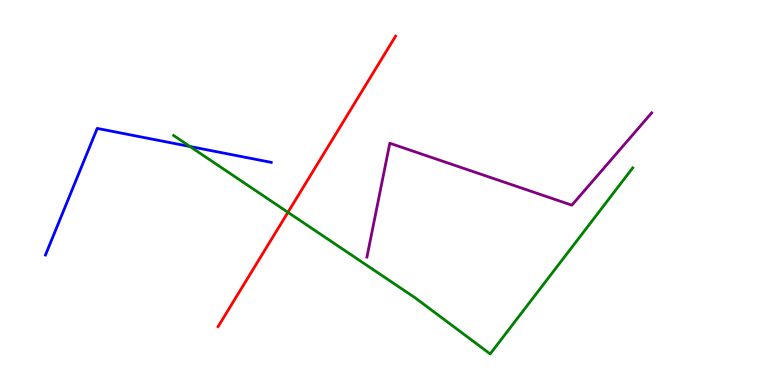[{'lines': ['blue', 'red'], 'intersections': []}, {'lines': ['green', 'red'], 'intersections': [{'x': 3.72, 'y': 4.49}]}, {'lines': ['purple', 'red'], 'intersections': []}, {'lines': ['blue', 'green'], 'intersections': [{'x': 2.45, 'y': 6.19}]}, {'lines': ['blue', 'purple'], 'intersections': []}, {'lines': ['green', 'purple'], 'intersections': []}]